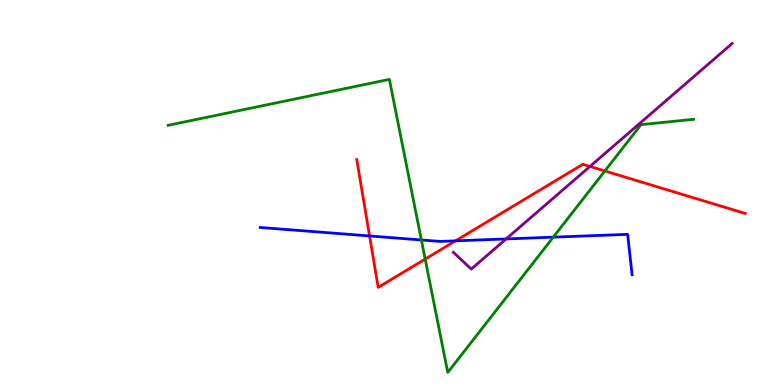[{'lines': ['blue', 'red'], 'intersections': [{'x': 4.77, 'y': 3.87}, {'x': 5.88, 'y': 3.74}]}, {'lines': ['green', 'red'], 'intersections': [{'x': 5.49, 'y': 3.27}, {'x': 7.8, 'y': 5.56}]}, {'lines': ['purple', 'red'], 'intersections': [{'x': 7.61, 'y': 5.68}]}, {'lines': ['blue', 'green'], 'intersections': [{'x': 5.44, 'y': 3.77}, {'x': 7.14, 'y': 3.84}]}, {'lines': ['blue', 'purple'], 'intersections': [{'x': 6.53, 'y': 3.79}]}, {'lines': ['green', 'purple'], 'intersections': []}]